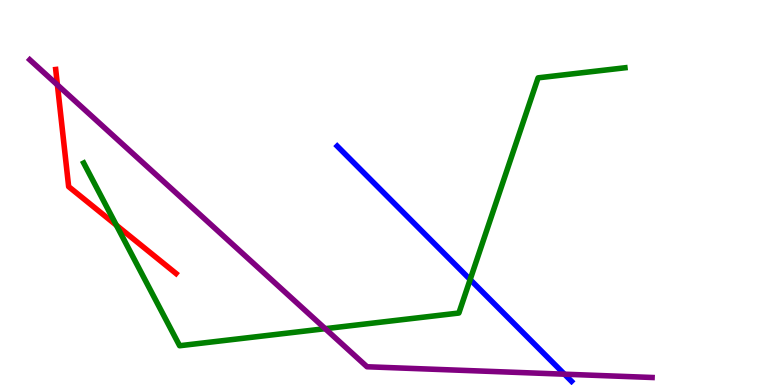[{'lines': ['blue', 'red'], 'intersections': []}, {'lines': ['green', 'red'], 'intersections': [{'x': 1.5, 'y': 4.15}]}, {'lines': ['purple', 'red'], 'intersections': [{'x': 0.741, 'y': 7.79}]}, {'lines': ['blue', 'green'], 'intersections': [{'x': 6.07, 'y': 2.74}]}, {'lines': ['blue', 'purple'], 'intersections': [{'x': 7.28, 'y': 0.281}]}, {'lines': ['green', 'purple'], 'intersections': [{'x': 4.2, 'y': 1.46}]}]